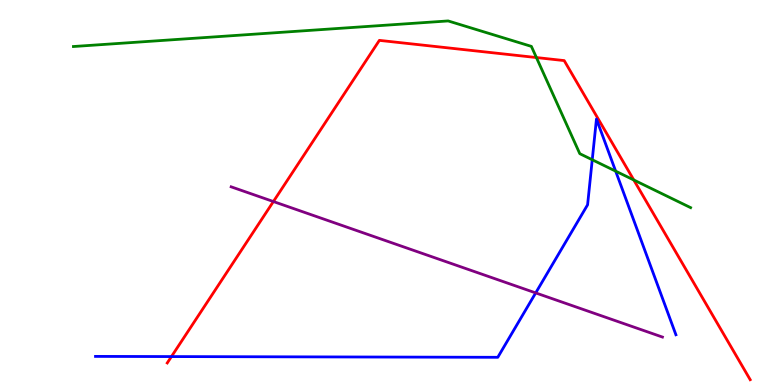[{'lines': ['blue', 'red'], 'intersections': [{'x': 2.21, 'y': 0.738}]}, {'lines': ['green', 'red'], 'intersections': [{'x': 6.92, 'y': 8.51}, {'x': 8.18, 'y': 5.33}]}, {'lines': ['purple', 'red'], 'intersections': [{'x': 3.53, 'y': 4.77}]}, {'lines': ['blue', 'green'], 'intersections': [{'x': 7.64, 'y': 5.85}, {'x': 7.94, 'y': 5.55}]}, {'lines': ['blue', 'purple'], 'intersections': [{'x': 6.91, 'y': 2.39}]}, {'lines': ['green', 'purple'], 'intersections': []}]